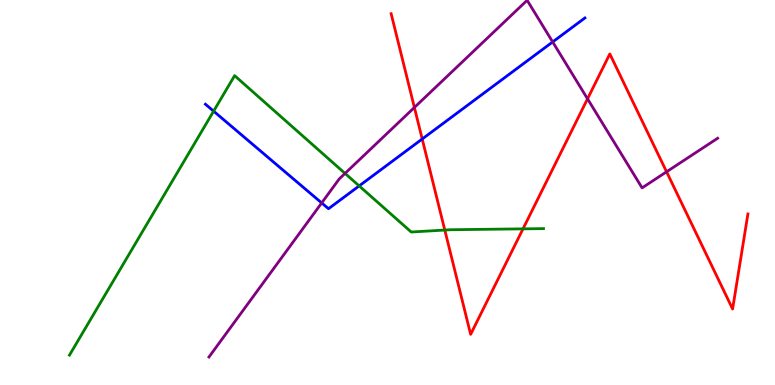[{'lines': ['blue', 'red'], 'intersections': [{'x': 5.45, 'y': 6.39}]}, {'lines': ['green', 'red'], 'intersections': [{'x': 5.74, 'y': 4.02}, {'x': 6.75, 'y': 4.06}]}, {'lines': ['purple', 'red'], 'intersections': [{'x': 5.35, 'y': 7.21}, {'x': 7.58, 'y': 7.43}, {'x': 8.6, 'y': 5.54}]}, {'lines': ['blue', 'green'], 'intersections': [{'x': 2.76, 'y': 7.11}, {'x': 4.63, 'y': 5.17}]}, {'lines': ['blue', 'purple'], 'intersections': [{'x': 4.15, 'y': 4.73}, {'x': 7.13, 'y': 8.91}]}, {'lines': ['green', 'purple'], 'intersections': [{'x': 4.45, 'y': 5.5}]}]